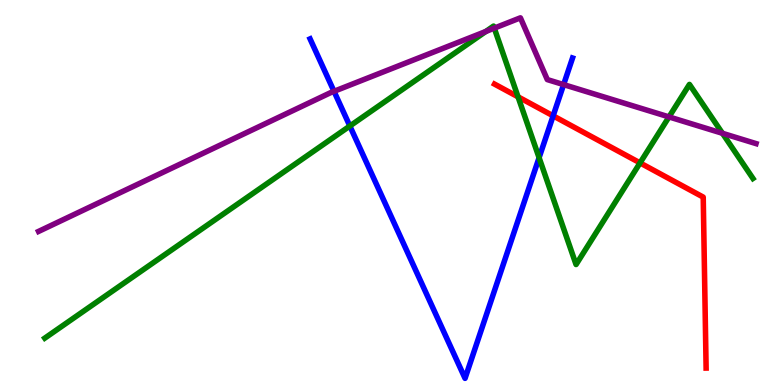[{'lines': ['blue', 'red'], 'intersections': [{'x': 7.14, 'y': 6.99}]}, {'lines': ['green', 'red'], 'intersections': [{'x': 6.68, 'y': 7.48}, {'x': 8.26, 'y': 5.77}]}, {'lines': ['purple', 'red'], 'intersections': []}, {'lines': ['blue', 'green'], 'intersections': [{'x': 4.51, 'y': 6.73}, {'x': 6.96, 'y': 5.9}]}, {'lines': ['blue', 'purple'], 'intersections': [{'x': 4.31, 'y': 7.63}, {'x': 7.27, 'y': 7.8}]}, {'lines': ['green', 'purple'], 'intersections': [{'x': 6.27, 'y': 9.18}, {'x': 6.38, 'y': 9.27}, {'x': 8.63, 'y': 6.96}, {'x': 9.32, 'y': 6.54}]}]